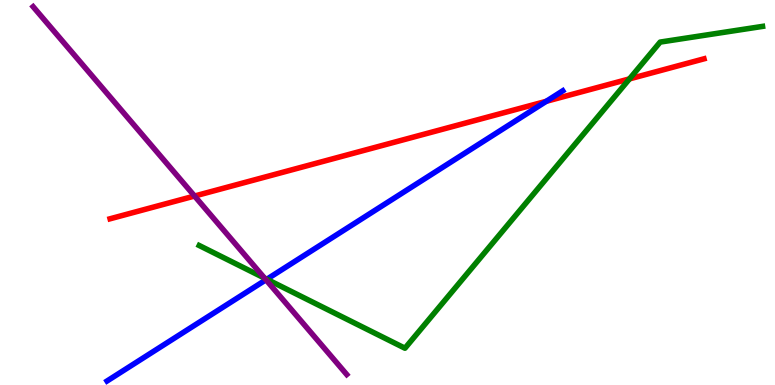[{'lines': ['blue', 'red'], 'intersections': [{'x': 7.05, 'y': 7.37}]}, {'lines': ['green', 'red'], 'intersections': [{'x': 8.12, 'y': 7.95}]}, {'lines': ['purple', 'red'], 'intersections': [{'x': 2.51, 'y': 4.91}]}, {'lines': ['blue', 'green'], 'intersections': [{'x': 3.44, 'y': 2.75}]}, {'lines': ['blue', 'purple'], 'intersections': [{'x': 3.43, 'y': 2.73}]}, {'lines': ['green', 'purple'], 'intersections': [{'x': 3.41, 'y': 2.78}]}]